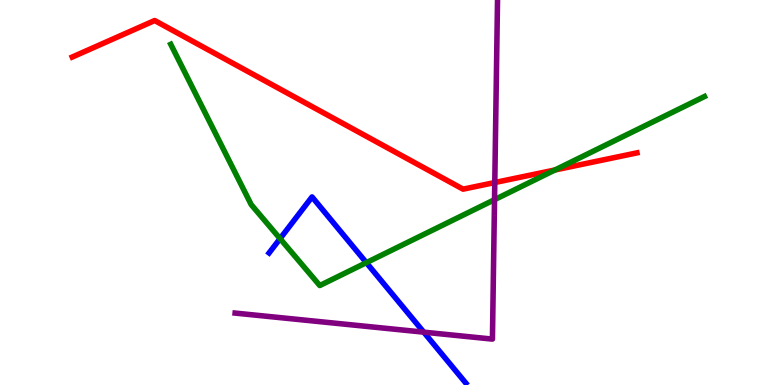[{'lines': ['blue', 'red'], 'intersections': []}, {'lines': ['green', 'red'], 'intersections': [{'x': 7.16, 'y': 5.59}]}, {'lines': ['purple', 'red'], 'intersections': [{'x': 6.38, 'y': 5.26}]}, {'lines': ['blue', 'green'], 'intersections': [{'x': 3.61, 'y': 3.8}, {'x': 4.73, 'y': 3.18}]}, {'lines': ['blue', 'purple'], 'intersections': [{'x': 5.47, 'y': 1.37}]}, {'lines': ['green', 'purple'], 'intersections': [{'x': 6.38, 'y': 4.81}]}]